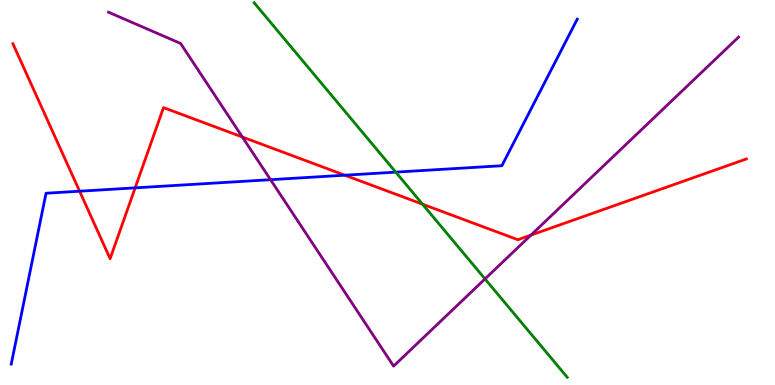[{'lines': ['blue', 'red'], 'intersections': [{'x': 1.03, 'y': 5.03}, {'x': 1.74, 'y': 5.12}, {'x': 4.45, 'y': 5.45}]}, {'lines': ['green', 'red'], 'intersections': [{'x': 5.45, 'y': 4.7}]}, {'lines': ['purple', 'red'], 'intersections': [{'x': 3.13, 'y': 6.44}, {'x': 6.85, 'y': 3.89}]}, {'lines': ['blue', 'green'], 'intersections': [{'x': 5.11, 'y': 5.53}]}, {'lines': ['blue', 'purple'], 'intersections': [{'x': 3.49, 'y': 5.33}]}, {'lines': ['green', 'purple'], 'intersections': [{'x': 6.26, 'y': 2.76}]}]